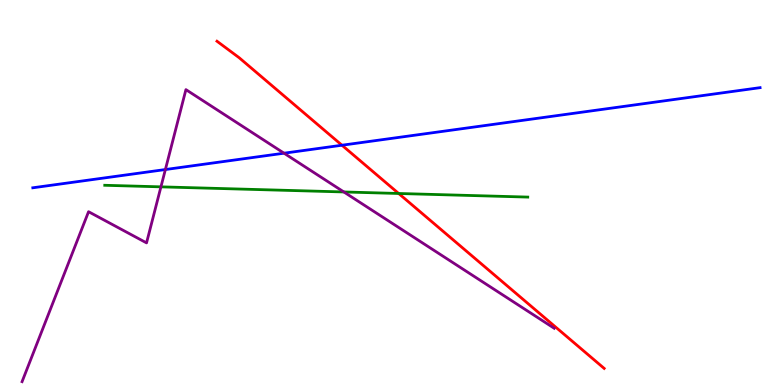[{'lines': ['blue', 'red'], 'intersections': [{'x': 4.41, 'y': 6.23}]}, {'lines': ['green', 'red'], 'intersections': [{'x': 5.14, 'y': 4.97}]}, {'lines': ['purple', 'red'], 'intersections': []}, {'lines': ['blue', 'green'], 'intersections': []}, {'lines': ['blue', 'purple'], 'intersections': [{'x': 2.13, 'y': 5.6}, {'x': 3.66, 'y': 6.02}]}, {'lines': ['green', 'purple'], 'intersections': [{'x': 2.08, 'y': 5.15}, {'x': 4.44, 'y': 5.01}]}]